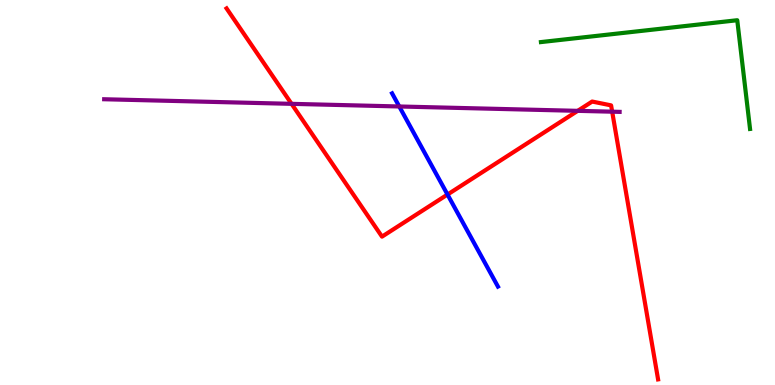[{'lines': ['blue', 'red'], 'intersections': [{'x': 5.77, 'y': 4.95}]}, {'lines': ['green', 'red'], 'intersections': []}, {'lines': ['purple', 'red'], 'intersections': [{'x': 3.76, 'y': 7.3}, {'x': 7.45, 'y': 7.12}, {'x': 7.9, 'y': 7.1}]}, {'lines': ['blue', 'green'], 'intersections': []}, {'lines': ['blue', 'purple'], 'intersections': [{'x': 5.15, 'y': 7.23}]}, {'lines': ['green', 'purple'], 'intersections': []}]